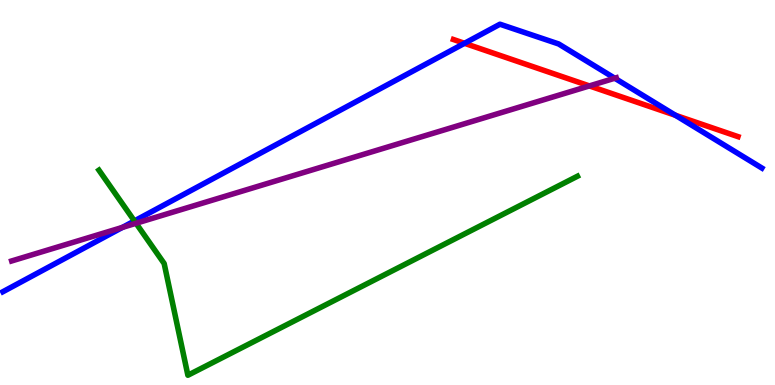[{'lines': ['blue', 'red'], 'intersections': [{'x': 5.99, 'y': 8.88}, {'x': 8.72, 'y': 7.01}]}, {'lines': ['green', 'red'], 'intersections': []}, {'lines': ['purple', 'red'], 'intersections': [{'x': 7.61, 'y': 7.77}]}, {'lines': ['blue', 'green'], 'intersections': [{'x': 1.73, 'y': 4.26}]}, {'lines': ['blue', 'purple'], 'intersections': [{'x': 1.58, 'y': 4.09}, {'x': 7.93, 'y': 7.97}]}, {'lines': ['green', 'purple'], 'intersections': [{'x': 1.76, 'y': 4.2}]}]